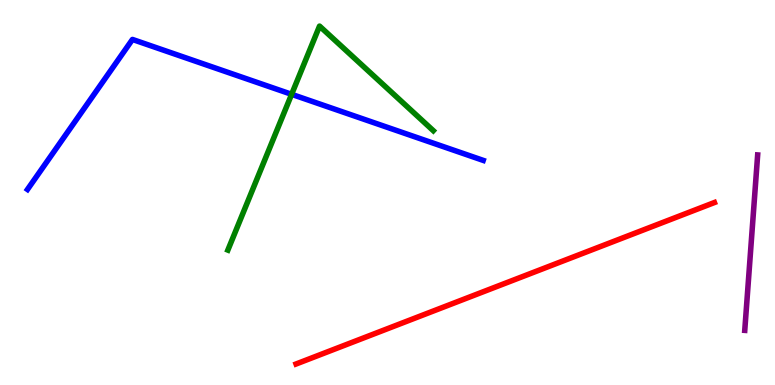[{'lines': ['blue', 'red'], 'intersections': []}, {'lines': ['green', 'red'], 'intersections': []}, {'lines': ['purple', 'red'], 'intersections': []}, {'lines': ['blue', 'green'], 'intersections': [{'x': 3.76, 'y': 7.55}]}, {'lines': ['blue', 'purple'], 'intersections': []}, {'lines': ['green', 'purple'], 'intersections': []}]